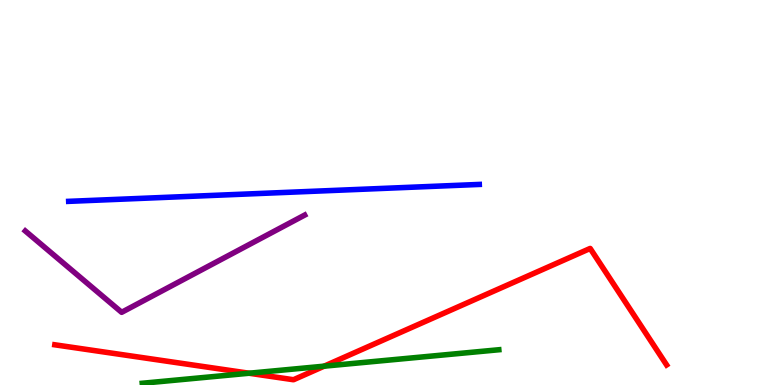[{'lines': ['blue', 'red'], 'intersections': []}, {'lines': ['green', 'red'], 'intersections': [{'x': 3.21, 'y': 0.306}, {'x': 4.18, 'y': 0.489}]}, {'lines': ['purple', 'red'], 'intersections': []}, {'lines': ['blue', 'green'], 'intersections': []}, {'lines': ['blue', 'purple'], 'intersections': []}, {'lines': ['green', 'purple'], 'intersections': []}]